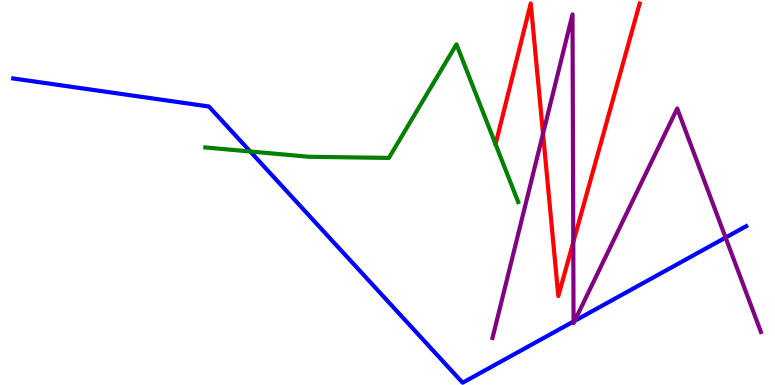[{'lines': ['blue', 'red'], 'intersections': []}, {'lines': ['green', 'red'], 'intersections': []}, {'lines': ['purple', 'red'], 'intersections': [{'x': 7.01, 'y': 6.53}, {'x': 7.4, 'y': 3.71}]}, {'lines': ['blue', 'green'], 'intersections': [{'x': 3.23, 'y': 6.07}]}, {'lines': ['blue', 'purple'], 'intersections': [{'x': 7.4, 'y': 1.65}, {'x': 7.42, 'y': 1.67}, {'x': 9.36, 'y': 3.83}]}, {'lines': ['green', 'purple'], 'intersections': []}]